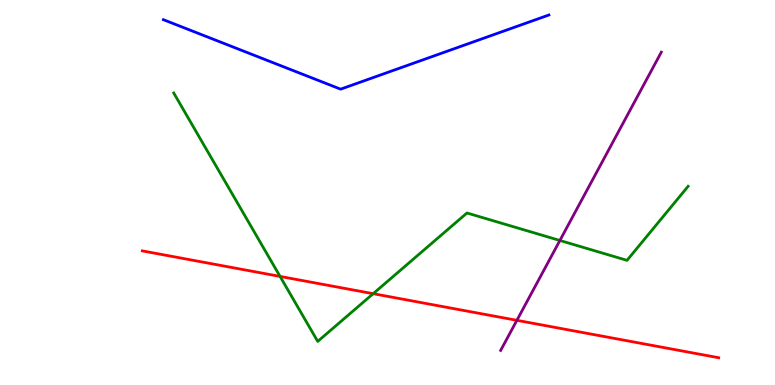[{'lines': ['blue', 'red'], 'intersections': []}, {'lines': ['green', 'red'], 'intersections': [{'x': 3.61, 'y': 2.82}, {'x': 4.82, 'y': 2.37}]}, {'lines': ['purple', 'red'], 'intersections': [{'x': 6.67, 'y': 1.68}]}, {'lines': ['blue', 'green'], 'intersections': []}, {'lines': ['blue', 'purple'], 'intersections': []}, {'lines': ['green', 'purple'], 'intersections': [{'x': 7.22, 'y': 3.75}]}]